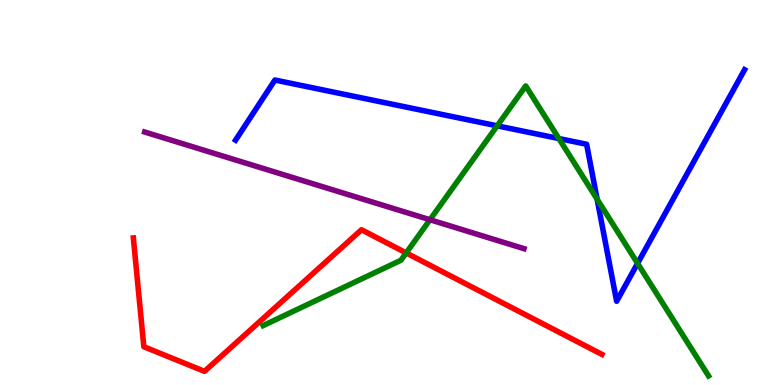[{'lines': ['blue', 'red'], 'intersections': []}, {'lines': ['green', 'red'], 'intersections': [{'x': 5.24, 'y': 3.43}]}, {'lines': ['purple', 'red'], 'intersections': []}, {'lines': ['blue', 'green'], 'intersections': [{'x': 6.42, 'y': 6.73}, {'x': 7.21, 'y': 6.4}, {'x': 7.7, 'y': 4.83}, {'x': 8.23, 'y': 3.16}]}, {'lines': ['blue', 'purple'], 'intersections': []}, {'lines': ['green', 'purple'], 'intersections': [{'x': 5.55, 'y': 4.29}]}]